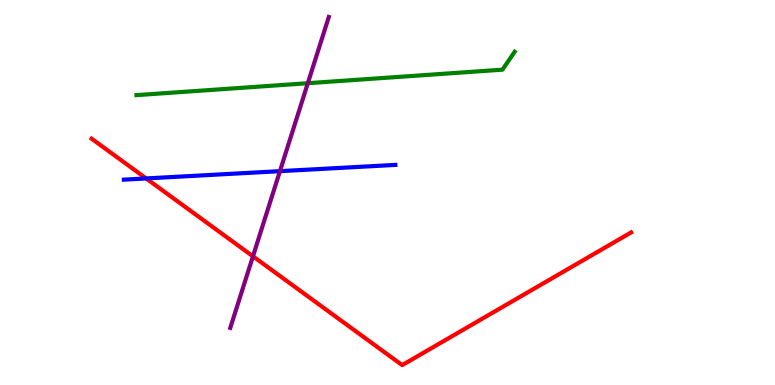[{'lines': ['blue', 'red'], 'intersections': [{'x': 1.89, 'y': 5.37}]}, {'lines': ['green', 'red'], 'intersections': []}, {'lines': ['purple', 'red'], 'intersections': [{'x': 3.26, 'y': 3.34}]}, {'lines': ['blue', 'green'], 'intersections': []}, {'lines': ['blue', 'purple'], 'intersections': [{'x': 3.61, 'y': 5.55}]}, {'lines': ['green', 'purple'], 'intersections': [{'x': 3.97, 'y': 7.84}]}]